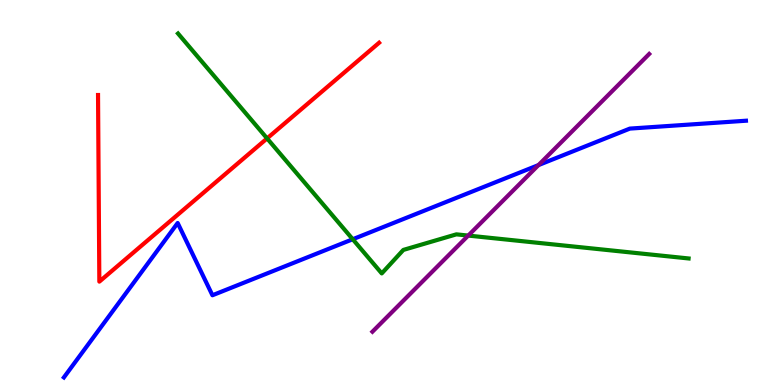[{'lines': ['blue', 'red'], 'intersections': []}, {'lines': ['green', 'red'], 'intersections': [{'x': 3.45, 'y': 6.41}]}, {'lines': ['purple', 'red'], 'intersections': []}, {'lines': ['blue', 'green'], 'intersections': [{'x': 4.55, 'y': 3.79}]}, {'lines': ['blue', 'purple'], 'intersections': [{'x': 6.95, 'y': 5.71}]}, {'lines': ['green', 'purple'], 'intersections': [{'x': 6.04, 'y': 3.88}]}]